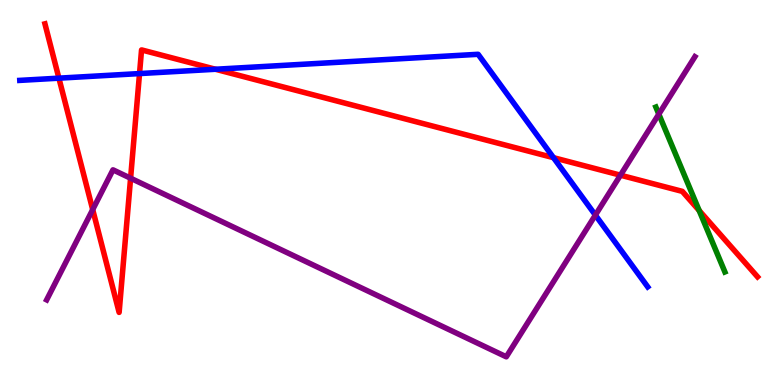[{'lines': ['blue', 'red'], 'intersections': [{'x': 0.76, 'y': 7.97}, {'x': 1.8, 'y': 8.09}, {'x': 2.78, 'y': 8.2}, {'x': 7.14, 'y': 5.9}]}, {'lines': ['green', 'red'], 'intersections': [{'x': 9.02, 'y': 4.53}]}, {'lines': ['purple', 'red'], 'intersections': [{'x': 1.2, 'y': 4.56}, {'x': 1.69, 'y': 5.37}, {'x': 8.01, 'y': 5.45}]}, {'lines': ['blue', 'green'], 'intersections': []}, {'lines': ['blue', 'purple'], 'intersections': [{'x': 7.68, 'y': 4.41}]}, {'lines': ['green', 'purple'], 'intersections': [{'x': 8.5, 'y': 7.04}]}]